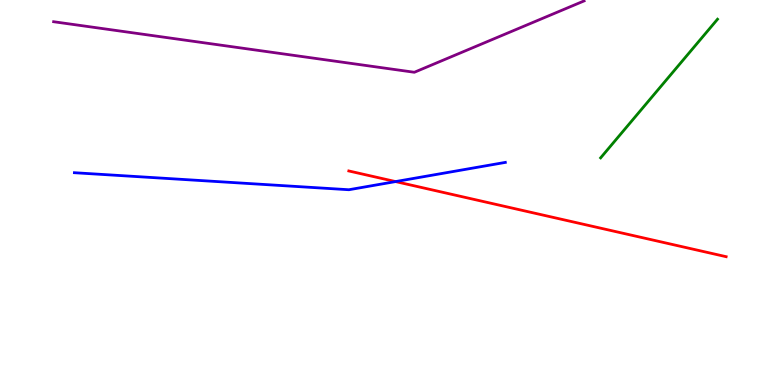[{'lines': ['blue', 'red'], 'intersections': [{'x': 5.1, 'y': 5.28}]}, {'lines': ['green', 'red'], 'intersections': []}, {'lines': ['purple', 'red'], 'intersections': []}, {'lines': ['blue', 'green'], 'intersections': []}, {'lines': ['blue', 'purple'], 'intersections': []}, {'lines': ['green', 'purple'], 'intersections': []}]